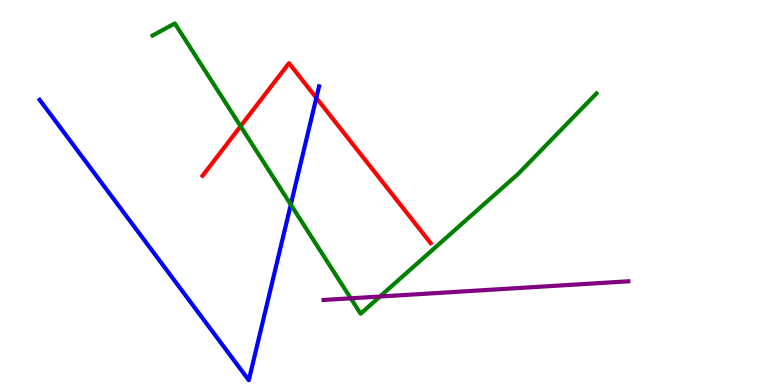[{'lines': ['blue', 'red'], 'intersections': [{'x': 4.08, 'y': 7.46}]}, {'lines': ['green', 'red'], 'intersections': [{'x': 3.1, 'y': 6.72}]}, {'lines': ['purple', 'red'], 'intersections': []}, {'lines': ['blue', 'green'], 'intersections': [{'x': 3.75, 'y': 4.69}]}, {'lines': ['blue', 'purple'], 'intersections': []}, {'lines': ['green', 'purple'], 'intersections': [{'x': 4.53, 'y': 2.25}, {'x': 4.9, 'y': 2.3}]}]